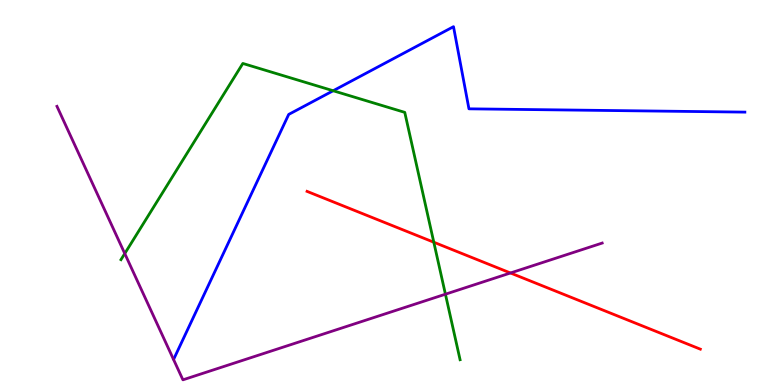[{'lines': ['blue', 'red'], 'intersections': []}, {'lines': ['green', 'red'], 'intersections': [{'x': 5.6, 'y': 3.71}]}, {'lines': ['purple', 'red'], 'intersections': [{'x': 6.59, 'y': 2.91}]}, {'lines': ['blue', 'green'], 'intersections': [{'x': 4.3, 'y': 7.64}]}, {'lines': ['blue', 'purple'], 'intersections': []}, {'lines': ['green', 'purple'], 'intersections': [{'x': 1.61, 'y': 3.41}, {'x': 5.75, 'y': 2.36}]}]